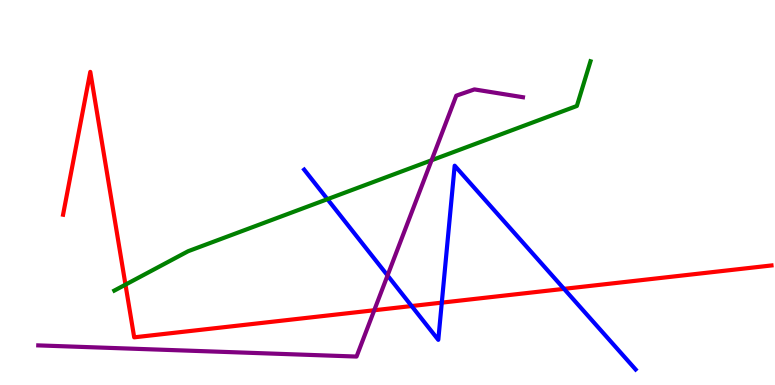[{'lines': ['blue', 'red'], 'intersections': [{'x': 5.31, 'y': 2.05}, {'x': 5.7, 'y': 2.14}, {'x': 7.28, 'y': 2.5}]}, {'lines': ['green', 'red'], 'intersections': [{'x': 1.62, 'y': 2.61}]}, {'lines': ['purple', 'red'], 'intersections': [{'x': 4.83, 'y': 1.94}]}, {'lines': ['blue', 'green'], 'intersections': [{'x': 4.23, 'y': 4.83}]}, {'lines': ['blue', 'purple'], 'intersections': [{'x': 5.0, 'y': 2.85}]}, {'lines': ['green', 'purple'], 'intersections': [{'x': 5.57, 'y': 5.84}]}]